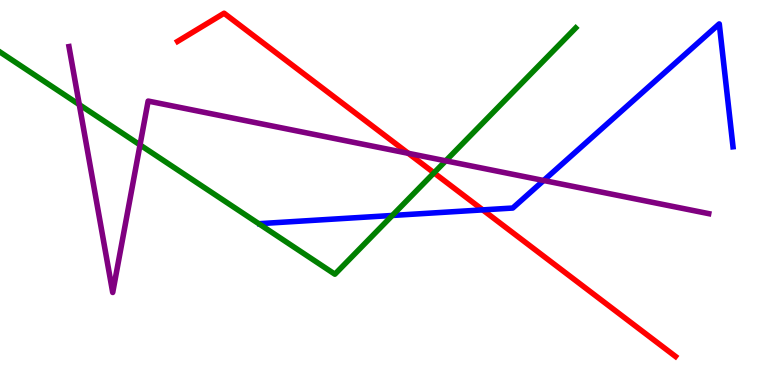[{'lines': ['blue', 'red'], 'intersections': [{'x': 6.23, 'y': 4.55}]}, {'lines': ['green', 'red'], 'intersections': [{'x': 5.6, 'y': 5.51}]}, {'lines': ['purple', 'red'], 'intersections': [{'x': 5.27, 'y': 6.02}]}, {'lines': ['blue', 'green'], 'intersections': [{'x': 5.06, 'y': 4.4}]}, {'lines': ['blue', 'purple'], 'intersections': [{'x': 7.01, 'y': 5.31}]}, {'lines': ['green', 'purple'], 'intersections': [{'x': 1.02, 'y': 7.28}, {'x': 1.81, 'y': 6.24}, {'x': 5.75, 'y': 5.82}]}]